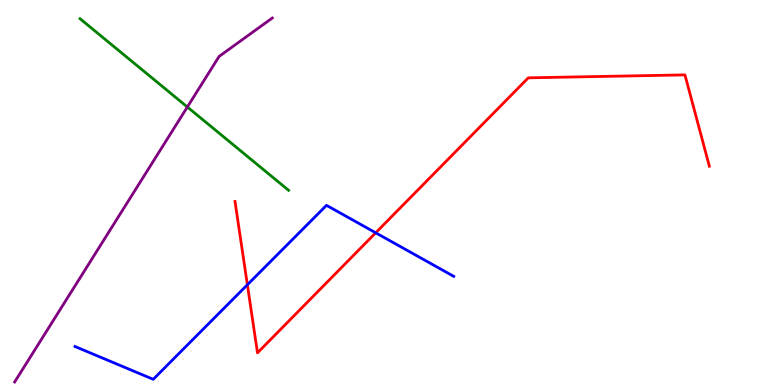[{'lines': ['blue', 'red'], 'intersections': [{'x': 3.19, 'y': 2.6}, {'x': 4.85, 'y': 3.95}]}, {'lines': ['green', 'red'], 'intersections': []}, {'lines': ['purple', 'red'], 'intersections': []}, {'lines': ['blue', 'green'], 'intersections': []}, {'lines': ['blue', 'purple'], 'intersections': []}, {'lines': ['green', 'purple'], 'intersections': [{'x': 2.42, 'y': 7.22}]}]